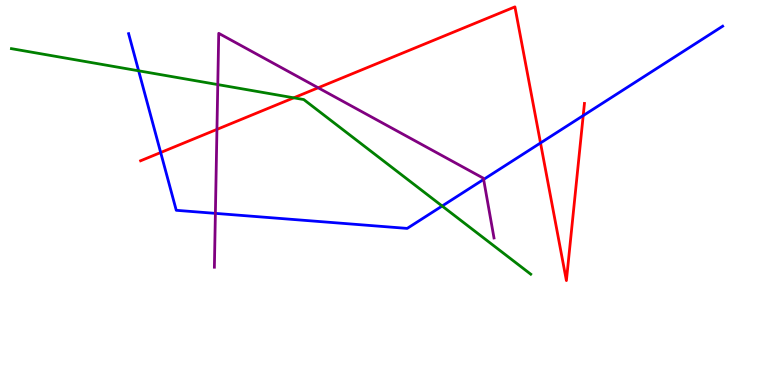[{'lines': ['blue', 'red'], 'intersections': [{'x': 2.07, 'y': 6.04}, {'x': 6.97, 'y': 6.29}, {'x': 7.53, 'y': 7.0}]}, {'lines': ['green', 'red'], 'intersections': [{'x': 3.79, 'y': 7.46}]}, {'lines': ['purple', 'red'], 'intersections': [{'x': 2.8, 'y': 6.64}, {'x': 4.11, 'y': 7.72}]}, {'lines': ['blue', 'green'], 'intersections': [{'x': 1.79, 'y': 8.16}, {'x': 5.7, 'y': 4.65}]}, {'lines': ['blue', 'purple'], 'intersections': [{'x': 2.78, 'y': 4.46}, {'x': 6.24, 'y': 5.34}]}, {'lines': ['green', 'purple'], 'intersections': [{'x': 2.81, 'y': 7.8}]}]